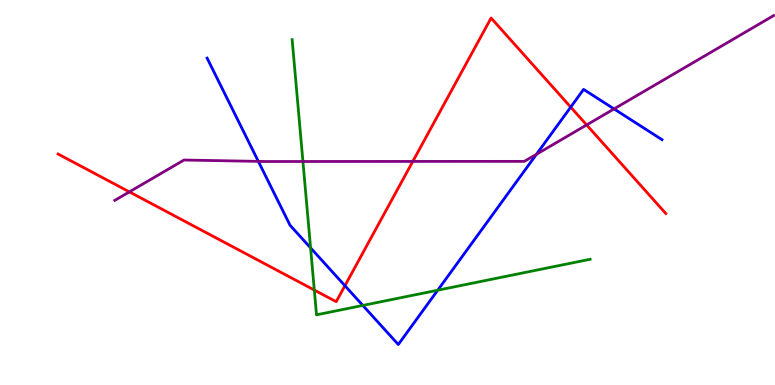[{'lines': ['blue', 'red'], 'intersections': [{'x': 4.45, 'y': 2.58}, {'x': 7.36, 'y': 7.22}]}, {'lines': ['green', 'red'], 'intersections': [{'x': 4.06, 'y': 2.47}]}, {'lines': ['purple', 'red'], 'intersections': [{'x': 1.67, 'y': 5.02}, {'x': 5.33, 'y': 5.81}, {'x': 7.57, 'y': 6.75}]}, {'lines': ['blue', 'green'], 'intersections': [{'x': 4.01, 'y': 3.56}, {'x': 4.68, 'y': 2.07}, {'x': 5.65, 'y': 2.46}]}, {'lines': ['blue', 'purple'], 'intersections': [{'x': 3.33, 'y': 5.81}, {'x': 6.92, 'y': 5.99}, {'x': 7.92, 'y': 7.17}]}, {'lines': ['green', 'purple'], 'intersections': [{'x': 3.91, 'y': 5.81}]}]